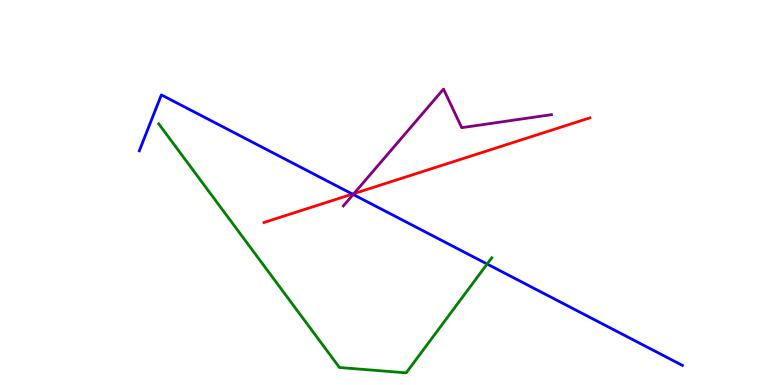[{'lines': ['blue', 'red'], 'intersections': [{'x': 4.55, 'y': 4.96}]}, {'lines': ['green', 'red'], 'intersections': []}, {'lines': ['purple', 'red'], 'intersections': [{'x': 4.57, 'y': 4.97}]}, {'lines': ['blue', 'green'], 'intersections': [{'x': 6.29, 'y': 3.14}]}, {'lines': ['blue', 'purple'], 'intersections': [{'x': 4.56, 'y': 4.95}]}, {'lines': ['green', 'purple'], 'intersections': []}]